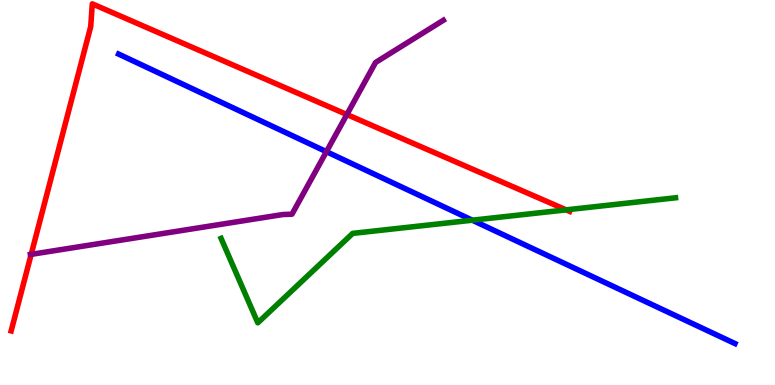[{'lines': ['blue', 'red'], 'intersections': []}, {'lines': ['green', 'red'], 'intersections': [{'x': 7.31, 'y': 4.55}]}, {'lines': ['purple', 'red'], 'intersections': [{'x': 0.402, 'y': 3.39}, {'x': 4.48, 'y': 7.03}]}, {'lines': ['blue', 'green'], 'intersections': [{'x': 6.09, 'y': 4.28}]}, {'lines': ['blue', 'purple'], 'intersections': [{'x': 4.21, 'y': 6.06}]}, {'lines': ['green', 'purple'], 'intersections': []}]